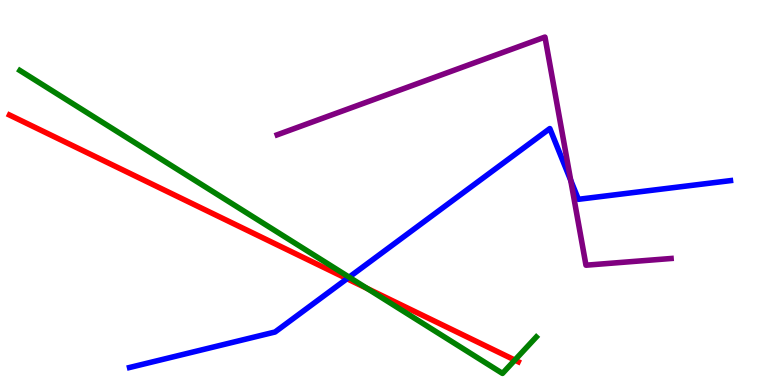[{'lines': ['blue', 'red'], 'intersections': [{'x': 4.48, 'y': 2.76}]}, {'lines': ['green', 'red'], 'intersections': [{'x': 4.74, 'y': 2.51}, {'x': 6.64, 'y': 0.647}]}, {'lines': ['purple', 'red'], 'intersections': []}, {'lines': ['blue', 'green'], 'intersections': [{'x': 4.5, 'y': 2.8}]}, {'lines': ['blue', 'purple'], 'intersections': [{'x': 7.36, 'y': 5.32}]}, {'lines': ['green', 'purple'], 'intersections': []}]